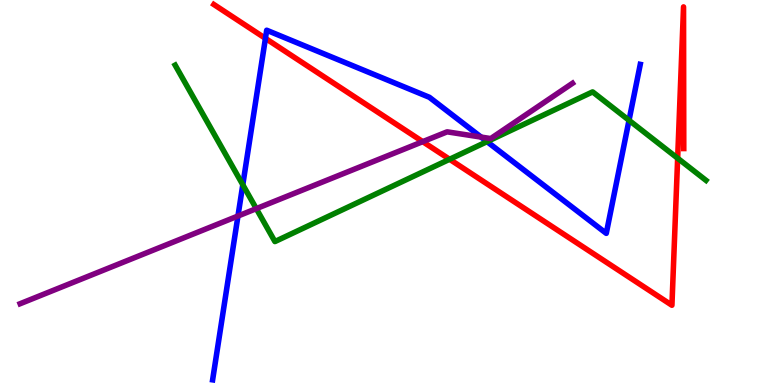[{'lines': ['blue', 'red'], 'intersections': [{'x': 3.42, 'y': 9.0}]}, {'lines': ['green', 'red'], 'intersections': [{'x': 5.8, 'y': 5.86}, {'x': 8.74, 'y': 5.89}]}, {'lines': ['purple', 'red'], 'intersections': [{'x': 5.45, 'y': 6.32}]}, {'lines': ['blue', 'green'], 'intersections': [{'x': 3.13, 'y': 5.2}, {'x': 6.28, 'y': 6.32}, {'x': 8.12, 'y': 6.88}]}, {'lines': ['blue', 'purple'], 'intersections': [{'x': 3.07, 'y': 4.39}, {'x': 6.21, 'y': 6.44}]}, {'lines': ['green', 'purple'], 'intersections': [{'x': 3.31, 'y': 4.58}]}]